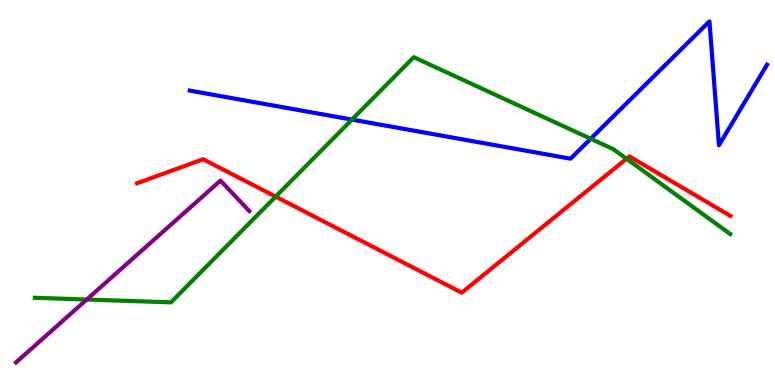[{'lines': ['blue', 'red'], 'intersections': []}, {'lines': ['green', 'red'], 'intersections': [{'x': 3.56, 'y': 4.89}, {'x': 8.08, 'y': 5.88}]}, {'lines': ['purple', 'red'], 'intersections': []}, {'lines': ['blue', 'green'], 'intersections': [{'x': 4.54, 'y': 6.89}, {'x': 7.62, 'y': 6.4}]}, {'lines': ['blue', 'purple'], 'intersections': []}, {'lines': ['green', 'purple'], 'intersections': [{'x': 1.12, 'y': 2.22}]}]